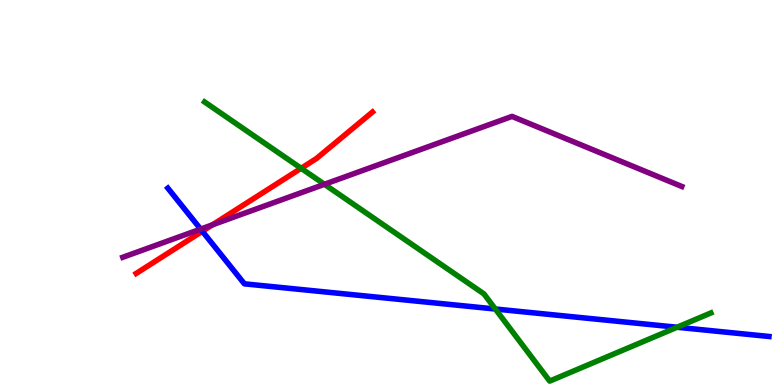[{'lines': ['blue', 'red'], 'intersections': [{'x': 2.61, 'y': 3.99}]}, {'lines': ['green', 'red'], 'intersections': [{'x': 3.89, 'y': 5.63}]}, {'lines': ['purple', 'red'], 'intersections': [{'x': 2.74, 'y': 4.16}]}, {'lines': ['blue', 'green'], 'intersections': [{'x': 6.39, 'y': 1.97}, {'x': 8.74, 'y': 1.5}]}, {'lines': ['blue', 'purple'], 'intersections': [{'x': 2.59, 'y': 4.05}]}, {'lines': ['green', 'purple'], 'intersections': [{'x': 4.19, 'y': 5.21}]}]